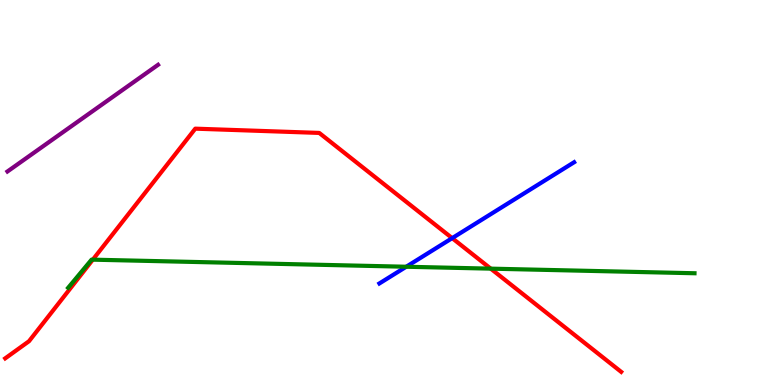[{'lines': ['blue', 'red'], 'intersections': [{'x': 5.83, 'y': 3.81}]}, {'lines': ['green', 'red'], 'intersections': [{'x': 1.2, 'y': 3.26}, {'x': 6.33, 'y': 3.02}]}, {'lines': ['purple', 'red'], 'intersections': []}, {'lines': ['blue', 'green'], 'intersections': [{'x': 5.24, 'y': 3.07}]}, {'lines': ['blue', 'purple'], 'intersections': []}, {'lines': ['green', 'purple'], 'intersections': []}]